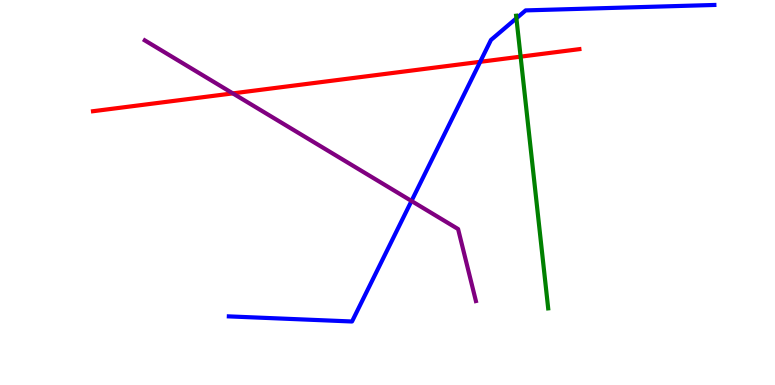[{'lines': ['blue', 'red'], 'intersections': [{'x': 6.2, 'y': 8.39}]}, {'lines': ['green', 'red'], 'intersections': [{'x': 6.72, 'y': 8.53}]}, {'lines': ['purple', 'red'], 'intersections': [{'x': 3.0, 'y': 7.57}]}, {'lines': ['blue', 'green'], 'intersections': [{'x': 6.66, 'y': 9.53}]}, {'lines': ['blue', 'purple'], 'intersections': [{'x': 5.31, 'y': 4.78}]}, {'lines': ['green', 'purple'], 'intersections': []}]